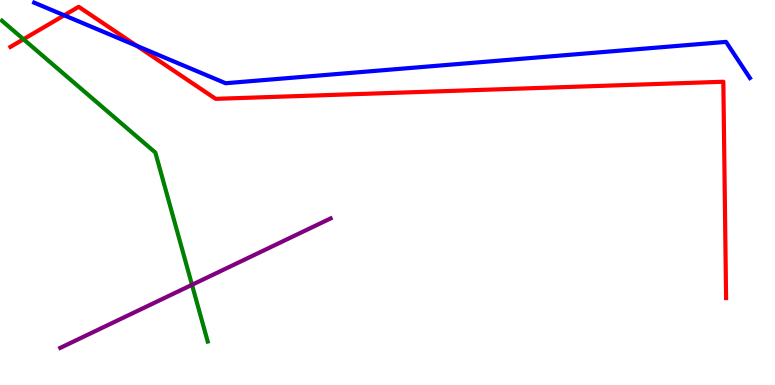[{'lines': ['blue', 'red'], 'intersections': [{'x': 0.829, 'y': 9.6}, {'x': 1.77, 'y': 8.81}]}, {'lines': ['green', 'red'], 'intersections': [{'x': 0.303, 'y': 8.98}]}, {'lines': ['purple', 'red'], 'intersections': []}, {'lines': ['blue', 'green'], 'intersections': []}, {'lines': ['blue', 'purple'], 'intersections': []}, {'lines': ['green', 'purple'], 'intersections': [{'x': 2.48, 'y': 2.6}]}]